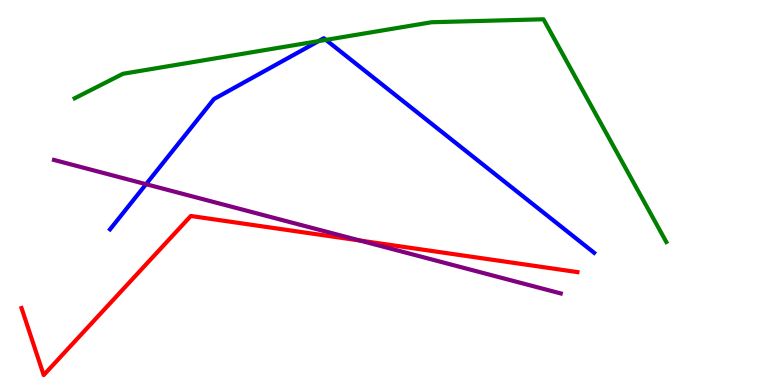[{'lines': ['blue', 'red'], 'intersections': []}, {'lines': ['green', 'red'], 'intersections': []}, {'lines': ['purple', 'red'], 'intersections': [{'x': 4.64, 'y': 3.75}]}, {'lines': ['blue', 'green'], 'intersections': [{'x': 4.11, 'y': 8.93}, {'x': 4.21, 'y': 8.96}]}, {'lines': ['blue', 'purple'], 'intersections': [{'x': 1.88, 'y': 5.22}]}, {'lines': ['green', 'purple'], 'intersections': []}]